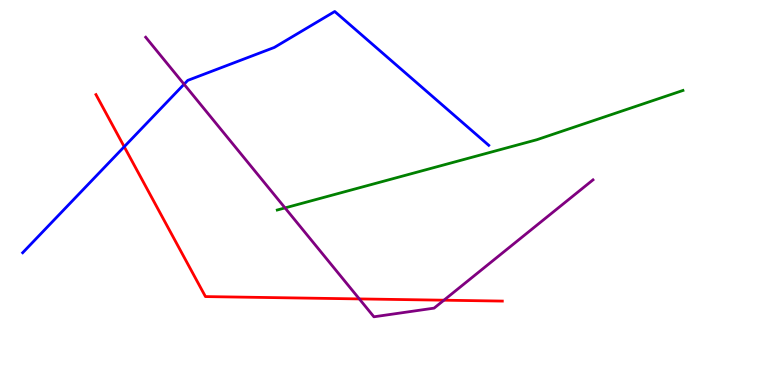[{'lines': ['blue', 'red'], 'intersections': [{'x': 1.6, 'y': 6.19}]}, {'lines': ['green', 'red'], 'intersections': []}, {'lines': ['purple', 'red'], 'intersections': [{'x': 4.64, 'y': 2.24}, {'x': 5.73, 'y': 2.2}]}, {'lines': ['blue', 'green'], 'intersections': []}, {'lines': ['blue', 'purple'], 'intersections': [{'x': 2.38, 'y': 7.81}]}, {'lines': ['green', 'purple'], 'intersections': [{'x': 3.68, 'y': 4.6}]}]